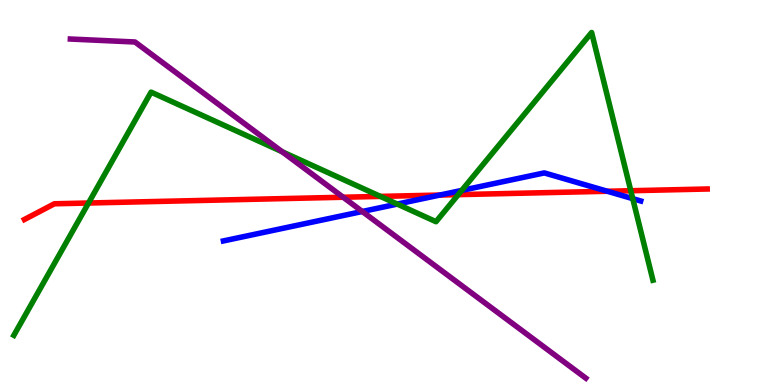[{'lines': ['blue', 'red'], 'intersections': [{'x': 5.68, 'y': 4.93}, {'x': 7.84, 'y': 5.03}]}, {'lines': ['green', 'red'], 'intersections': [{'x': 1.14, 'y': 4.73}, {'x': 4.91, 'y': 4.9}, {'x': 5.91, 'y': 4.94}, {'x': 8.14, 'y': 5.05}]}, {'lines': ['purple', 'red'], 'intersections': [{'x': 4.43, 'y': 4.88}]}, {'lines': ['blue', 'green'], 'intersections': [{'x': 5.13, 'y': 4.7}, {'x': 5.96, 'y': 5.05}, {'x': 8.16, 'y': 4.84}]}, {'lines': ['blue', 'purple'], 'intersections': [{'x': 4.67, 'y': 4.51}]}, {'lines': ['green', 'purple'], 'intersections': [{'x': 3.64, 'y': 6.06}]}]